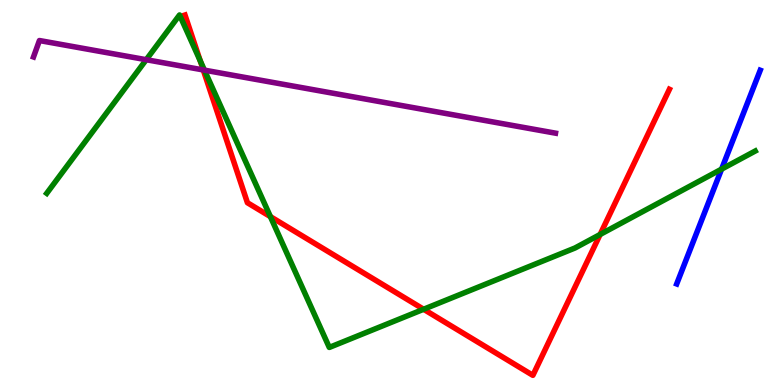[{'lines': ['blue', 'red'], 'intersections': []}, {'lines': ['green', 'red'], 'intersections': [{'x': 2.58, 'y': 8.42}, {'x': 3.49, 'y': 4.37}, {'x': 5.47, 'y': 1.97}, {'x': 7.74, 'y': 3.91}]}, {'lines': ['purple', 'red'], 'intersections': [{'x': 2.62, 'y': 8.18}]}, {'lines': ['blue', 'green'], 'intersections': [{'x': 9.31, 'y': 5.61}]}, {'lines': ['blue', 'purple'], 'intersections': []}, {'lines': ['green', 'purple'], 'intersections': [{'x': 1.89, 'y': 8.45}, {'x': 2.64, 'y': 8.18}]}]